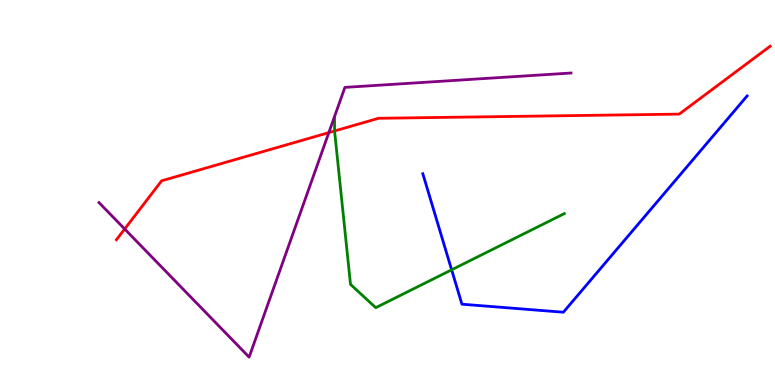[{'lines': ['blue', 'red'], 'intersections': []}, {'lines': ['green', 'red'], 'intersections': [{'x': 4.32, 'y': 6.6}]}, {'lines': ['purple', 'red'], 'intersections': [{'x': 1.61, 'y': 4.05}, {'x': 4.24, 'y': 6.56}]}, {'lines': ['blue', 'green'], 'intersections': [{'x': 5.83, 'y': 2.99}]}, {'lines': ['blue', 'purple'], 'intersections': []}, {'lines': ['green', 'purple'], 'intersections': []}]